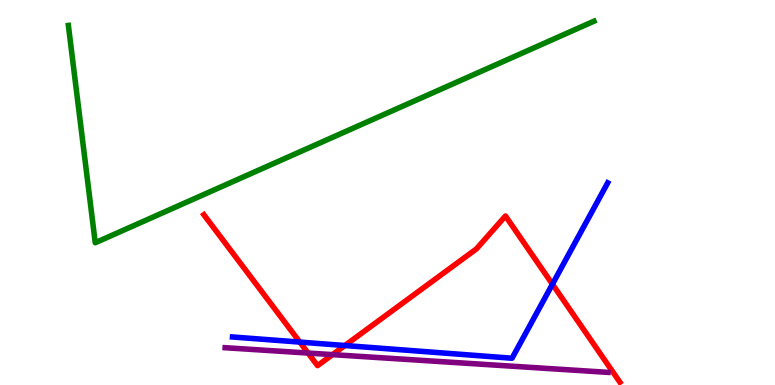[{'lines': ['blue', 'red'], 'intersections': [{'x': 3.87, 'y': 1.11}, {'x': 4.45, 'y': 1.03}, {'x': 7.13, 'y': 2.62}]}, {'lines': ['green', 'red'], 'intersections': []}, {'lines': ['purple', 'red'], 'intersections': [{'x': 3.98, 'y': 0.83}, {'x': 4.29, 'y': 0.789}]}, {'lines': ['blue', 'green'], 'intersections': []}, {'lines': ['blue', 'purple'], 'intersections': []}, {'lines': ['green', 'purple'], 'intersections': []}]